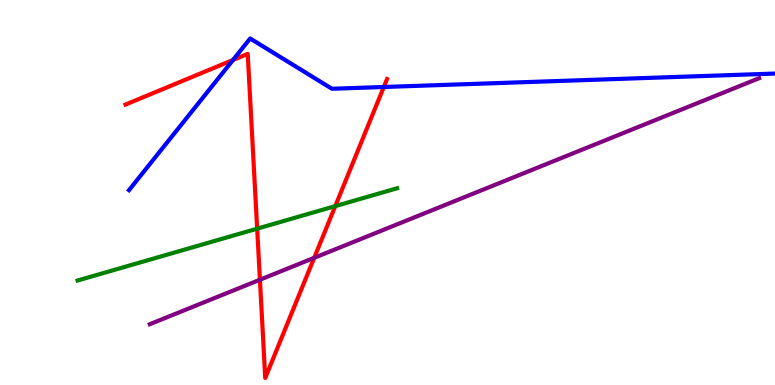[{'lines': ['blue', 'red'], 'intersections': [{'x': 3.01, 'y': 8.44}, {'x': 4.95, 'y': 7.74}]}, {'lines': ['green', 'red'], 'intersections': [{'x': 3.32, 'y': 4.06}, {'x': 4.33, 'y': 4.65}]}, {'lines': ['purple', 'red'], 'intersections': [{'x': 3.35, 'y': 2.73}, {'x': 4.05, 'y': 3.3}]}, {'lines': ['blue', 'green'], 'intersections': []}, {'lines': ['blue', 'purple'], 'intersections': []}, {'lines': ['green', 'purple'], 'intersections': []}]